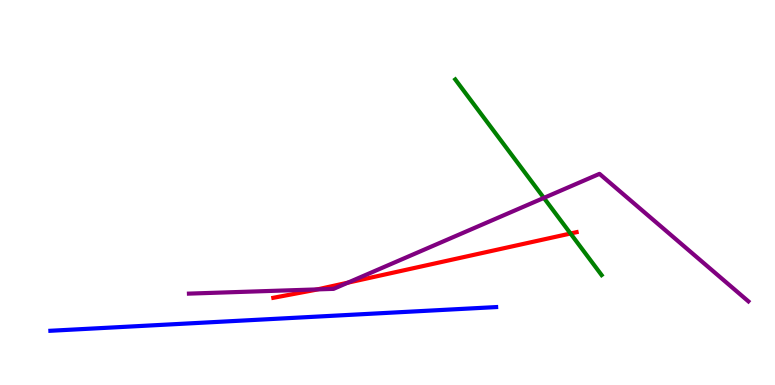[{'lines': ['blue', 'red'], 'intersections': []}, {'lines': ['green', 'red'], 'intersections': [{'x': 7.36, 'y': 3.93}]}, {'lines': ['purple', 'red'], 'intersections': [{'x': 4.09, 'y': 2.48}, {'x': 4.49, 'y': 2.66}]}, {'lines': ['blue', 'green'], 'intersections': []}, {'lines': ['blue', 'purple'], 'intersections': []}, {'lines': ['green', 'purple'], 'intersections': [{'x': 7.02, 'y': 4.86}]}]